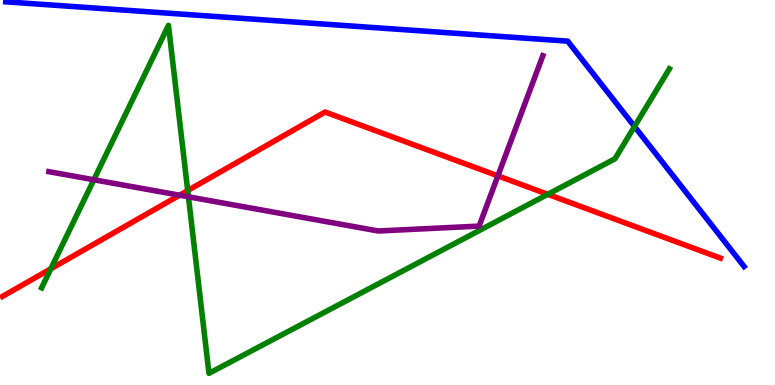[{'lines': ['blue', 'red'], 'intersections': []}, {'lines': ['green', 'red'], 'intersections': [{'x': 0.656, 'y': 3.02}, {'x': 2.42, 'y': 5.05}, {'x': 7.07, 'y': 4.95}]}, {'lines': ['purple', 'red'], 'intersections': [{'x': 2.32, 'y': 4.93}, {'x': 6.42, 'y': 5.43}]}, {'lines': ['blue', 'green'], 'intersections': [{'x': 8.19, 'y': 6.71}]}, {'lines': ['blue', 'purple'], 'intersections': []}, {'lines': ['green', 'purple'], 'intersections': [{'x': 1.21, 'y': 5.33}, {'x': 2.43, 'y': 4.89}]}]